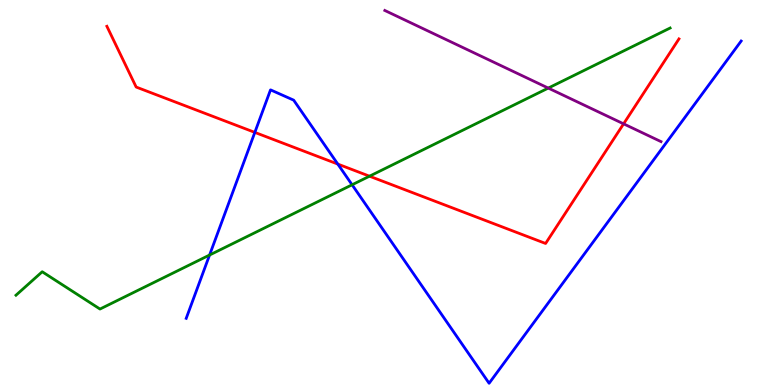[{'lines': ['blue', 'red'], 'intersections': [{'x': 3.29, 'y': 6.56}, {'x': 4.36, 'y': 5.74}]}, {'lines': ['green', 'red'], 'intersections': [{'x': 4.77, 'y': 5.42}]}, {'lines': ['purple', 'red'], 'intersections': [{'x': 8.05, 'y': 6.78}]}, {'lines': ['blue', 'green'], 'intersections': [{'x': 2.7, 'y': 3.38}, {'x': 4.54, 'y': 5.2}]}, {'lines': ['blue', 'purple'], 'intersections': []}, {'lines': ['green', 'purple'], 'intersections': [{'x': 7.07, 'y': 7.71}]}]